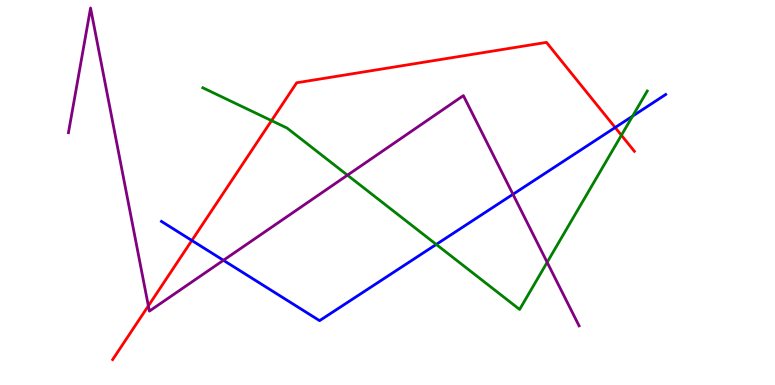[{'lines': ['blue', 'red'], 'intersections': [{'x': 2.48, 'y': 3.75}, {'x': 7.94, 'y': 6.69}]}, {'lines': ['green', 'red'], 'intersections': [{'x': 3.5, 'y': 6.87}, {'x': 8.02, 'y': 6.49}]}, {'lines': ['purple', 'red'], 'intersections': [{'x': 1.91, 'y': 2.05}]}, {'lines': ['blue', 'green'], 'intersections': [{'x': 5.63, 'y': 3.65}, {'x': 8.16, 'y': 6.98}]}, {'lines': ['blue', 'purple'], 'intersections': [{'x': 2.88, 'y': 3.24}, {'x': 6.62, 'y': 4.95}]}, {'lines': ['green', 'purple'], 'intersections': [{'x': 4.48, 'y': 5.45}, {'x': 7.06, 'y': 3.19}]}]